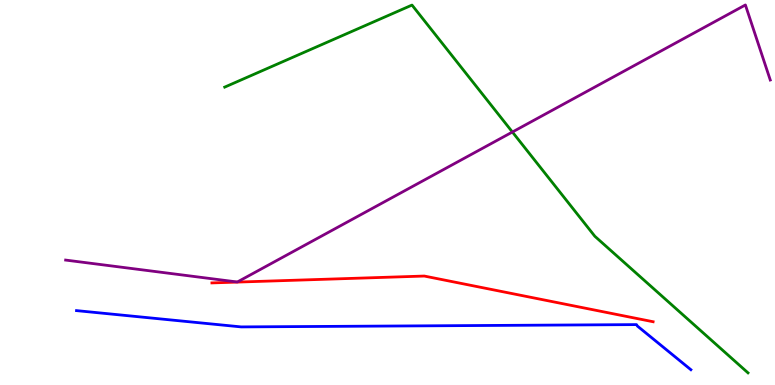[{'lines': ['blue', 'red'], 'intersections': []}, {'lines': ['green', 'red'], 'intersections': []}, {'lines': ['purple', 'red'], 'intersections': []}, {'lines': ['blue', 'green'], 'intersections': []}, {'lines': ['blue', 'purple'], 'intersections': []}, {'lines': ['green', 'purple'], 'intersections': [{'x': 6.61, 'y': 6.57}]}]